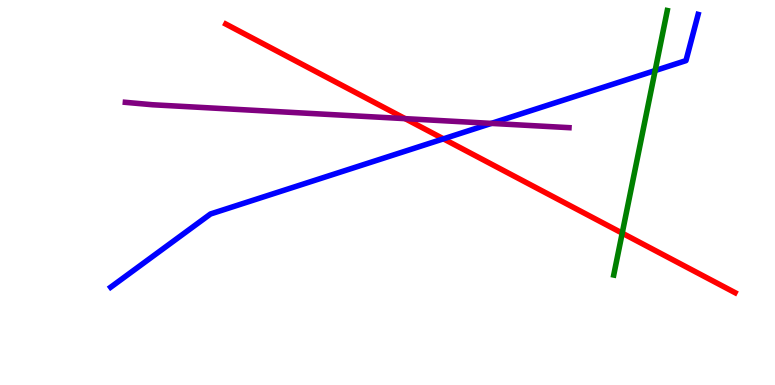[{'lines': ['blue', 'red'], 'intersections': [{'x': 5.72, 'y': 6.39}]}, {'lines': ['green', 'red'], 'intersections': [{'x': 8.03, 'y': 3.94}]}, {'lines': ['purple', 'red'], 'intersections': [{'x': 5.23, 'y': 6.92}]}, {'lines': ['blue', 'green'], 'intersections': [{'x': 8.45, 'y': 8.17}]}, {'lines': ['blue', 'purple'], 'intersections': [{'x': 6.34, 'y': 6.8}]}, {'lines': ['green', 'purple'], 'intersections': []}]